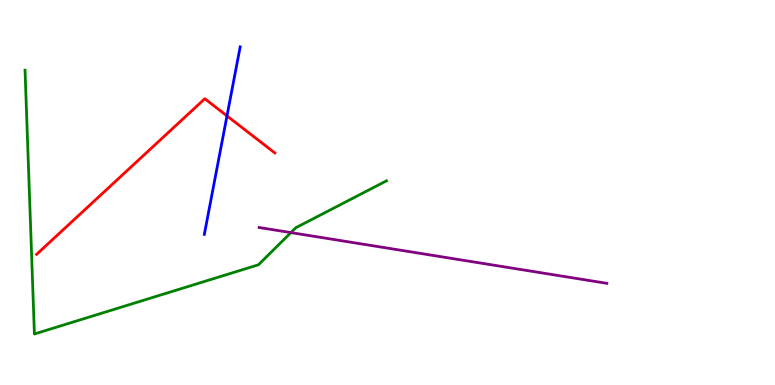[{'lines': ['blue', 'red'], 'intersections': [{'x': 2.93, 'y': 6.99}]}, {'lines': ['green', 'red'], 'intersections': []}, {'lines': ['purple', 'red'], 'intersections': []}, {'lines': ['blue', 'green'], 'intersections': []}, {'lines': ['blue', 'purple'], 'intersections': []}, {'lines': ['green', 'purple'], 'intersections': [{'x': 3.75, 'y': 3.96}]}]